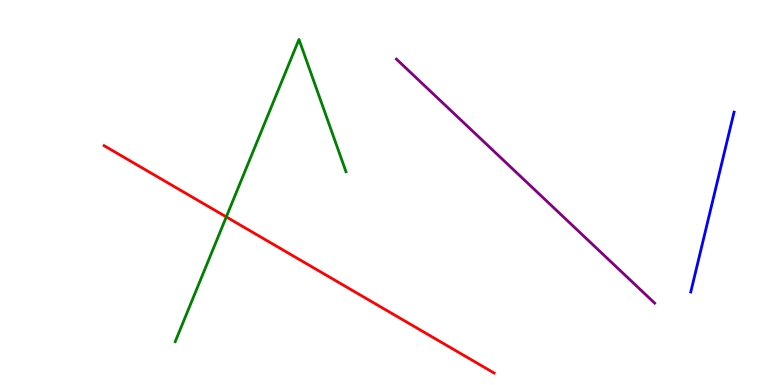[{'lines': ['blue', 'red'], 'intersections': []}, {'lines': ['green', 'red'], 'intersections': [{'x': 2.92, 'y': 4.37}]}, {'lines': ['purple', 'red'], 'intersections': []}, {'lines': ['blue', 'green'], 'intersections': []}, {'lines': ['blue', 'purple'], 'intersections': []}, {'lines': ['green', 'purple'], 'intersections': []}]